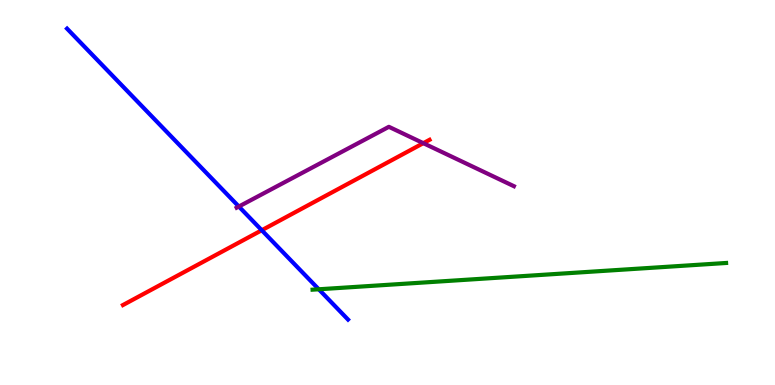[{'lines': ['blue', 'red'], 'intersections': [{'x': 3.38, 'y': 4.02}]}, {'lines': ['green', 'red'], 'intersections': []}, {'lines': ['purple', 'red'], 'intersections': [{'x': 5.46, 'y': 6.28}]}, {'lines': ['blue', 'green'], 'intersections': [{'x': 4.11, 'y': 2.49}]}, {'lines': ['blue', 'purple'], 'intersections': [{'x': 3.08, 'y': 4.64}]}, {'lines': ['green', 'purple'], 'intersections': []}]